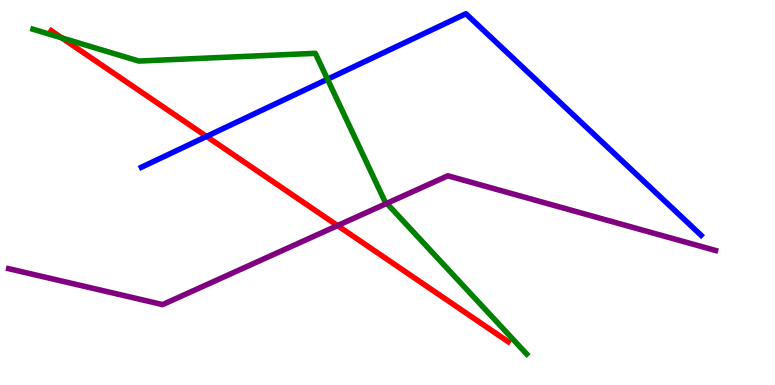[{'lines': ['blue', 'red'], 'intersections': [{'x': 2.67, 'y': 6.46}]}, {'lines': ['green', 'red'], 'intersections': [{'x': 0.797, 'y': 9.02}]}, {'lines': ['purple', 'red'], 'intersections': [{'x': 4.36, 'y': 4.14}]}, {'lines': ['blue', 'green'], 'intersections': [{'x': 4.23, 'y': 7.94}]}, {'lines': ['blue', 'purple'], 'intersections': []}, {'lines': ['green', 'purple'], 'intersections': [{'x': 4.99, 'y': 4.72}]}]